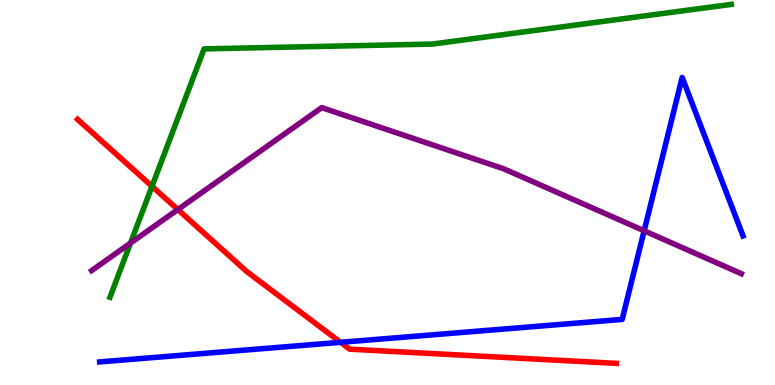[{'lines': ['blue', 'red'], 'intersections': [{'x': 4.39, 'y': 1.11}]}, {'lines': ['green', 'red'], 'intersections': [{'x': 1.96, 'y': 5.16}]}, {'lines': ['purple', 'red'], 'intersections': [{'x': 2.29, 'y': 4.56}]}, {'lines': ['blue', 'green'], 'intersections': []}, {'lines': ['blue', 'purple'], 'intersections': [{'x': 8.31, 'y': 4.01}]}, {'lines': ['green', 'purple'], 'intersections': [{'x': 1.68, 'y': 3.69}]}]